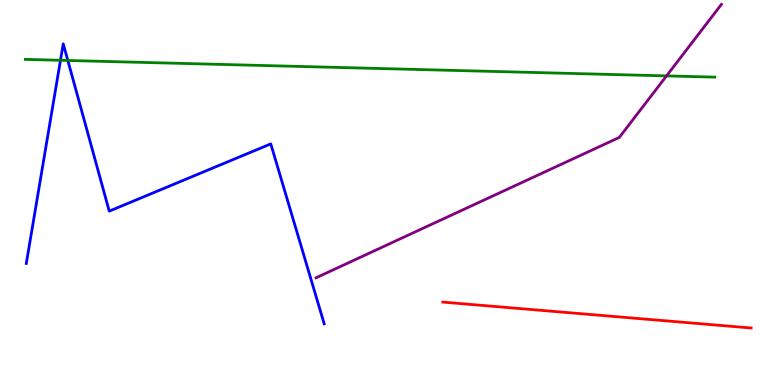[{'lines': ['blue', 'red'], 'intersections': []}, {'lines': ['green', 'red'], 'intersections': []}, {'lines': ['purple', 'red'], 'intersections': []}, {'lines': ['blue', 'green'], 'intersections': [{'x': 0.78, 'y': 8.43}, {'x': 0.875, 'y': 8.43}]}, {'lines': ['blue', 'purple'], 'intersections': []}, {'lines': ['green', 'purple'], 'intersections': [{'x': 8.6, 'y': 8.03}]}]